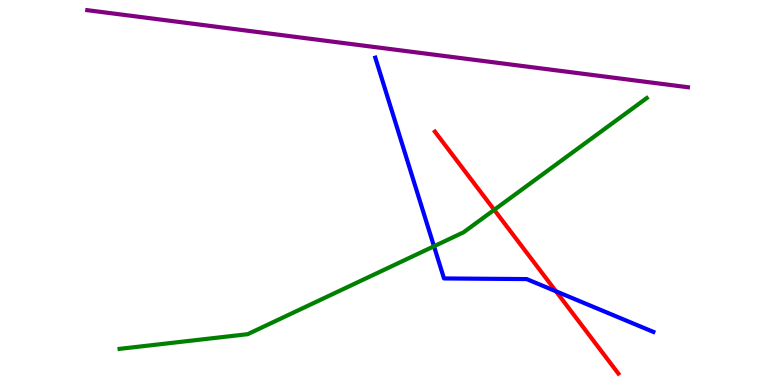[{'lines': ['blue', 'red'], 'intersections': [{'x': 7.17, 'y': 2.43}]}, {'lines': ['green', 'red'], 'intersections': [{'x': 6.38, 'y': 4.55}]}, {'lines': ['purple', 'red'], 'intersections': []}, {'lines': ['blue', 'green'], 'intersections': [{'x': 5.6, 'y': 3.6}]}, {'lines': ['blue', 'purple'], 'intersections': []}, {'lines': ['green', 'purple'], 'intersections': []}]